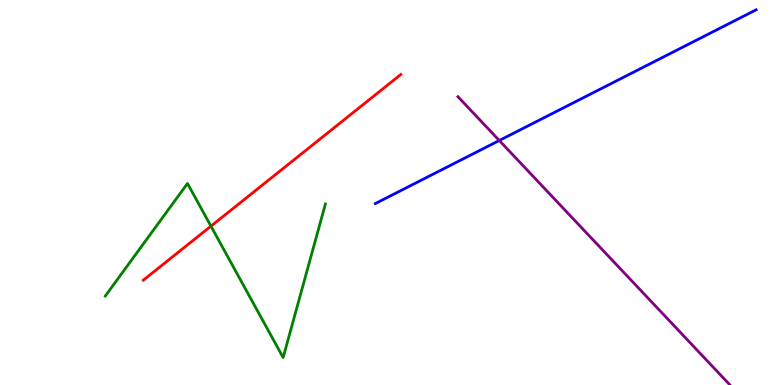[{'lines': ['blue', 'red'], 'intersections': []}, {'lines': ['green', 'red'], 'intersections': [{'x': 2.72, 'y': 4.13}]}, {'lines': ['purple', 'red'], 'intersections': []}, {'lines': ['blue', 'green'], 'intersections': []}, {'lines': ['blue', 'purple'], 'intersections': [{'x': 6.44, 'y': 6.35}]}, {'lines': ['green', 'purple'], 'intersections': []}]